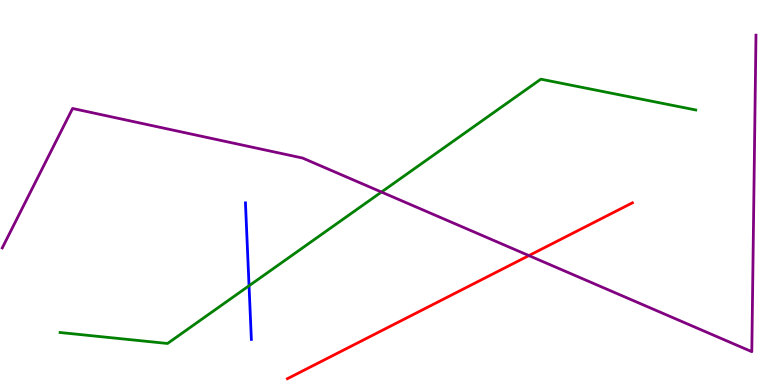[{'lines': ['blue', 'red'], 'intersections': []}, {'lines': ['green', 'red'], 'intersections': []}, {'lines': ['purple', 'red'], 'intersections': [{'x': 6.82, 'y': 3.36}]}, {'lines': ['blue', 'green'], 'intersections': [{'x': 3.21, 'y': 2.58}]}, {'lines': ['blue', 'purple'], 'intersections': []}, {'lines': ['green', 'purple'], 'intersections': [{'x': 4.92, 'y': 5.01}]}]